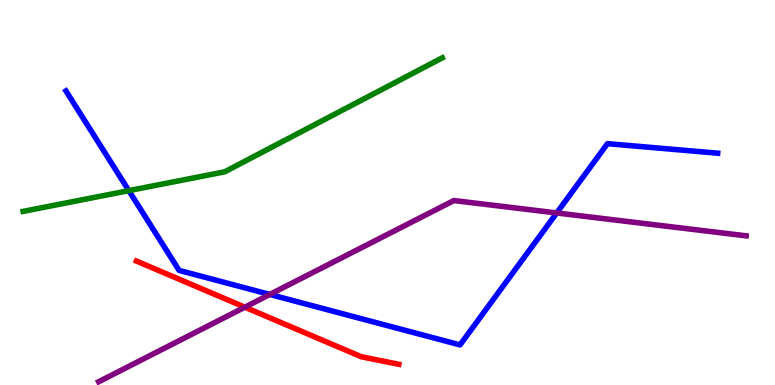[{'lines': ['blue', 'red'], 'intersections': []}, {'lines': ['green', 'red'], 'intersections': []}, {'lines': ['purple', 'red'], 'intersections': [{'x': 3.16, 'y': 2.02}]}, {'lines': ['blue', 'green'], 'intersections': [{'x': 1.66, 'y': 5.05}]}, {'lines': ['blue', 'purple'], 'intersections': [{'x': 3.48, 'y': 2.35}, {'x': 7.18, 'y': 4.47}]}, {'lines': ['green', 'purple'], 'intersections': []}]